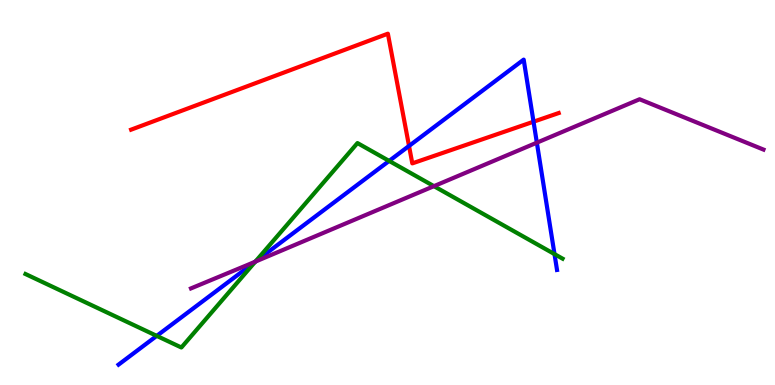[{'lines': ['blue', 'red'], 'intersections': [{'x': 5.28, 'y': 6.21}, {'x': 6.88, 'y': 6.84}]}, {'lines': ['green', 'red'], 'intersections': []}, {'lines': ['purple', 'red'], 'intersections': []}, {'lines': ['blue', 'green'], 'intersections': [{'x': 2.02, 'y': 1.28}, {'x': 3.29, 'y': 3.2}, {'x': 5.02, 'y': 5.82}, {'x': 7.15, 'y': 3.4}]}, {'lines': ['blue', 'purple'], 'intersections': [{'x': 3.3, 'y': 3.21}, {'x': 6.93, 'y': 6.29}]}, {'lines': ['green', 'purple'], 'intersections': [{'x': 3.29, 'y': 3.2}, {'x': 5.6, 'y': 5.16}]}]